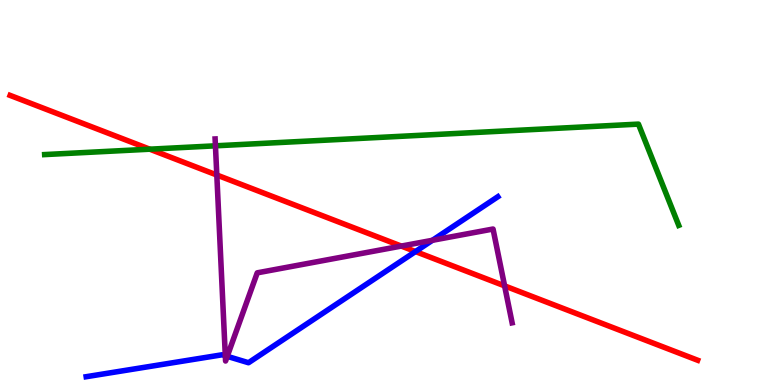[{'lines': ['blue', 'red'], 'intersections': [{'x': 5.36, 'y': 3.47}]}, {'lines': ['green', 'red'], 'intersections': [{'x': 1.93, 'y': 6.12}]}, {'lines': ['purple', 'red'], 'intersections': [{'x': 2.8, 'y': 5.45}, {'x': 5.18, 'y': 3.61}, {'x': 6.51, 'y': 2.57}]}, {'lines': ['blue', 'green'], 'intersections': []}, {'lines': ['blue', 'purple'], 'intersections': [{'x': 2.91, 'y': 0.76}, {'x': 2.93, 'y': 0.745}, {'x': 5.58, 'y': 3.76}]}, {'lines': ['green', 'purple'], 'intersections': [{'x': 2.78, 'y': 6.21}]}]